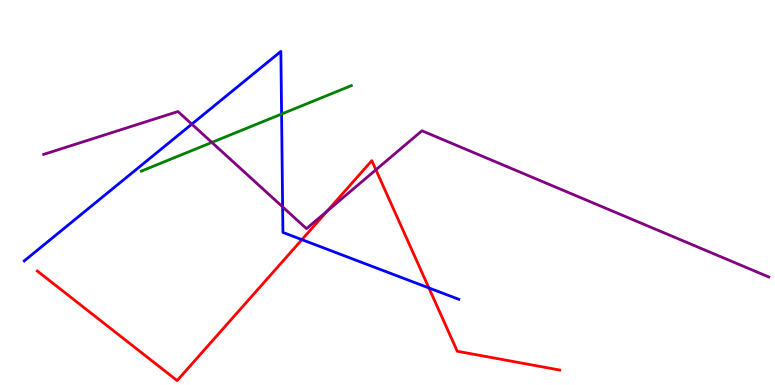[{'lines': ['blue', 'red'], 'intersections': [{'x': 3.9, 'y': 3.78}, {'x': 5.53, 'y': 2.52}]}, {'lines': ['green', 'red'], 'intersections': []}, {'lines': ['purple', 'red'], 'intersections': [{'x': 4.22, 'y': 4.52}, {'x': 4.85, 'y': 5.59}]}, {'lines': ['blue', 'green'], 'intersections': [{'x': 3.63, 'y': 7.04}]}, {'lines': ['blue', 'purple'], 'intersections': [{'x': 2.47, 'y': 6.78}, {'x': 3.65, 'y': 4.63}]}, {'lines': ['green', 'purple'], 'intersections': [{'x': 2.73, 'y': 6.3}]}]